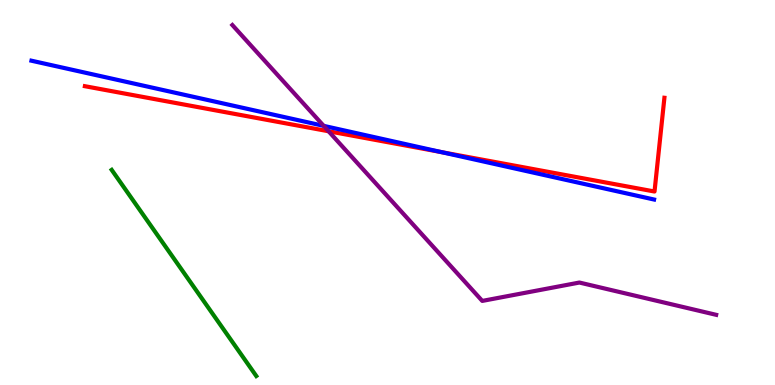[{'lines': ['blue', 'red'], 'intersections': [{'x': 5.7, 'y': 6.05}]}, {'lines': ['green', 'red'], 'intersections': []}, {'lines': ['purple', 'red'], 'intersections': [{'x': 4.24, 'y': 6.59}]}, {'lines': ['blue', 'green'], 'intersections': []}, {'lines': ['blue', 'purple'], 'intersections': [{'x': 4.18, 'y': 6.73}]}, {'lines': ['green', 'purple'], 'intersections': []}]